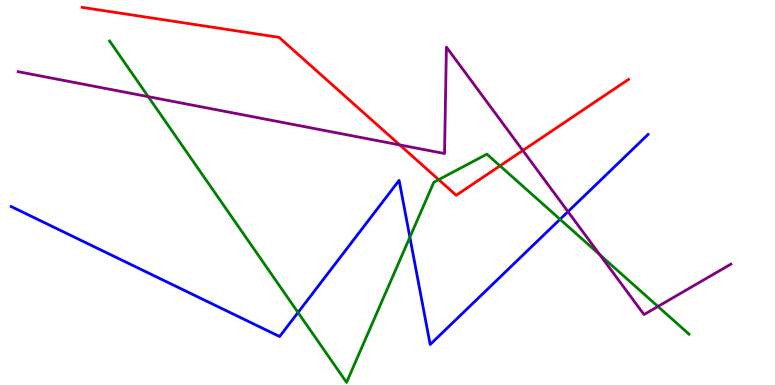[{'lines': ['blue', 'red'], 'intersections': []}, {'lines': ['green', 'red'], 'intersections': [{'x': 5.66, 'y': 5.33}, {'x': 6.45, 'y': 5.69}]}, {'lines': ['purple', 'red'], 'intersections': [{'x': 5.16, 'y': 6.24}, {'x': 6.75, 'y': 6.09}]}, {'lines': ['blue', 'green'], 'intersections': [{'x': 3.85, 'y': 1.88}, {'x': 5.29, 'y': 3.84}, {'x': 7.23, 'y': 4.3}]}, {'lines': ['blue', 'purple'], 'intersections': [{'x': 7.33, 'y': 4.5}]}, {'lines': ['green', 'purple'], 'intersections': [{'x': 1.91, 'y': 7.49}, {'x': 7.74, 'y': 3.38}, {'x': 8.49, 'y': 2.04}]}]